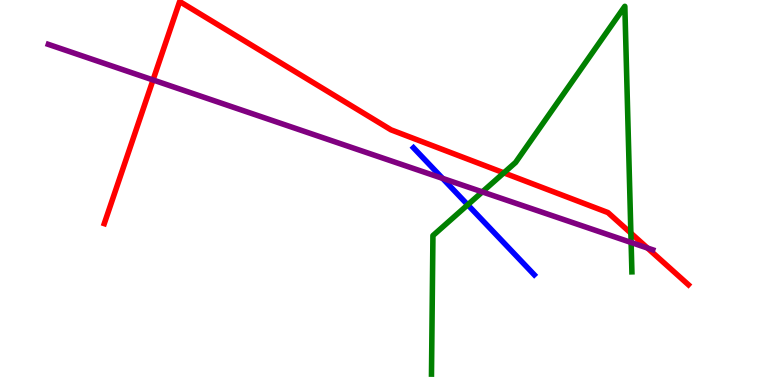[{'lines': ['blue', 'red'], 'intersections': []}, {'lines': ['green', 'red'], 'intersections': [{'x': 6.5, 'y': 5.51}, {'x': 8.14, 'y': 3.94}]}, {'lines': ['purple', 'red'], 'intersections': [{'x': 1.97, 'y': 7.92}, {'x': 8.35, 'y': 3.56}]}, {'lines': ['blue', 'green'], 'intersections': [{'x': 6.04, 'y': 4.68}]}, {'lines': ['blue', 'purple'], 'intersections': [{'x': 5.71, 'y': 5.37}]}, {'lines': ['green', 'purple'], 'intersections': [{'x': 6.22, 'y': 5.02}, {'x': 8.14, 'y': 3.7}]}]